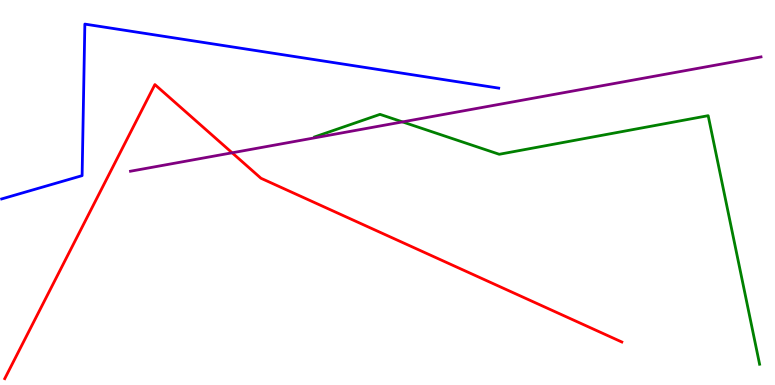[{'lines': ['blue', 'red'], 'intersections': []}, {'lines': ['green', 'red'], 'intersections': []}, {'lines': ['purple', 'red'], 'intersections': [{'x': 3.0, 'y': 6.03}]}, {'lines': ['blue', 'green'], 'intersections': []}, {'lines': ['blue', 'purple'], 'intersections': []}, {'lines': ['green', 'purple'], 'intersections': [{'x': 5.19, 'y': 6.83}]}]